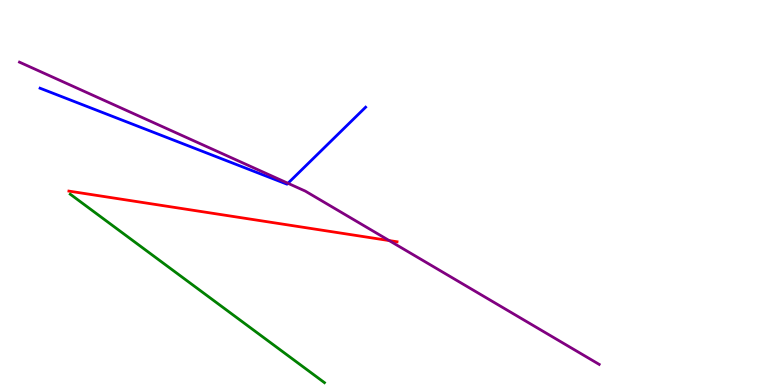[{'lines': ['blue', 'red'], 'intersections': []}, {'lines': ['green', 'red'], 'intersections': []}, {'lines': ['purple', 'red'], 'intersections': [{'x': 5.02, 'y': 3.75}]}, {'lines': ['blue', 'green'], 'intersections': []}, {'lines': ['blue', 'purple'], 'intersections': [{'x': 3.72, 'y': 5.24}]}, {'lines': ['green', 'purple'], 'intersections': []}]